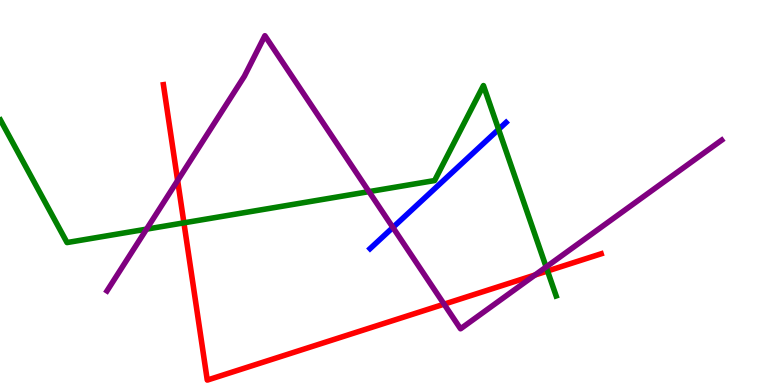[{'lines': ['blue', 'red'], 'intersections': []}, {'lines': ['green', 'red'], 'intersections': [{'x': 2.37, 'y': 4.21}, {'x': 7.06, 'y': 2.96}]}, {'lines': ['purple', 'red'], 'intersections': [{'x': 2.29, 'y': 5.31}, {'x': 5.73, 'y': 2.1}, {'x': 6.9, 'y': 2.86}]}, {'lines': ['blue', 'green'], 'intersections': [{'x': 6.43, 'y': 6.64}]}, {'lines': ['blue', 'purple'], 'intersections': [{'x': 5.07, 'y': 4.09}]}, {'lines': ['green', 'purple'], 'intersections': [{'x': 1.89, 'y': 4.05}, {'x': 4.76, 'y': 5.02}, {'x': 7.05, 'y': 3.07}]}]